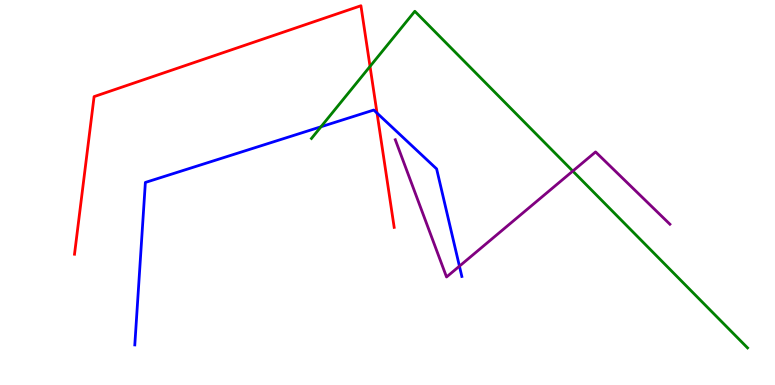[{'lines': ['blue', 'red'], 'intersections': [{'x': 4.86, 'y': 7.06}]}, {'lines': ['green', 'red'], 'intersections': [{'x': 4.77, 'y': 8.27}]}, {'lines': ['purple', 'red'], 'intersections': []}, {'lines': ['blue', 'green'], 'intersections': [{'x': 4.14, 'y': 6.71}]}, {'lines': ['blue', 'purple'], 'intersections': [{'x': 5.93, 'y': 3.09}]}, {'lines': ['green', 'purple'], 'intersections': [{'x': 7.39, 'y': 5.56}]}]